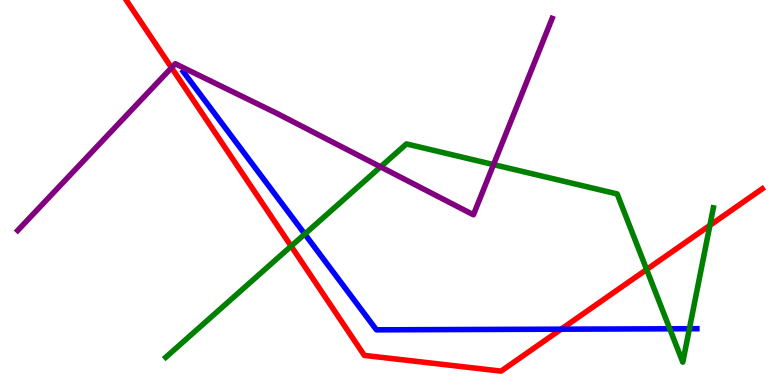[{'lines': ['blue', 'red'], 'intersections': [{'x': 7.24, 'y': 1.45}]}, {'lines': ['green', 'red'], 'intersections': [{'x': 3.76, 'y': 3.61}, {'x': 8.34, 'y': 3.0}, {'x': 9.16, 'y': 4.15}]}, {'lines': ['purple', 'red'], 'intersections': [{'x': 2.21, 'y': 8.24}]}, {'lines': ['blue', 'green'], 'intersections': [{'x': 3.93, 'y': 3.92}, {'x': 8.64, 'y': 1.46}, {'x': 8.9, 'y': 1.46}]}, {'lines': ['blue', 'purple'], 'intersections': []}, {'lines': ['green', 'purple'], 'intersections': [{'x': 4.91, 'y': 5.67}, {'x': 6.37, 'y': 5.72}]}]